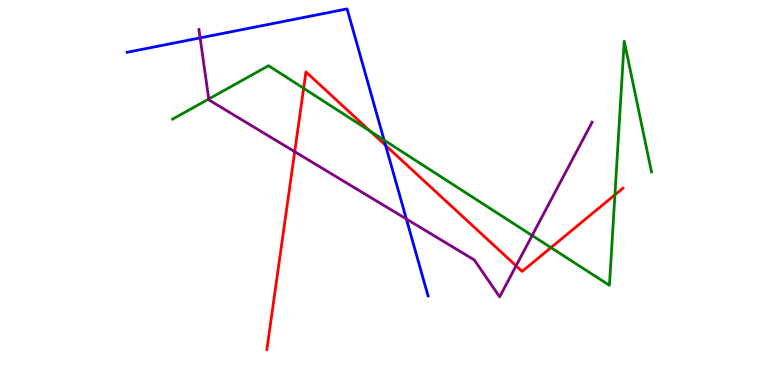[{'lines': ['blue', 'red'], 'intersections': [{'x': 4.98, 'y': 6.22}]}, {'lines': ['green', 'red'], 'intersections': [{'x': 3.92, 'y': 7.71}, {'x': 4.78, 'y': 6.59}, {'x': 7.11, 'y': 3.57}, {'x': 7.93, 'y': 4.94}]}, {'lines': ['purple', 'red'], 'intersections': [{'x': 3.8, 'y': 6.06}, {'x': 6.66, 'y': 3.1}]}, {'lines': ['blue', 'green'], 'intersections': [{'x': 4.96, 'y': 6.36}]}, {'lines': ['blue', 'purple'], 'intersections': [{'x': 2.58, 'y': 9.02}, {'x': 5.24, 'y': 4.31}]}, {'lines': ['green', 'purple'], 'intersections': [{'x': 2.69, 'y': 7.43}, {'x': 6.87, 'y': 3.88}]}]